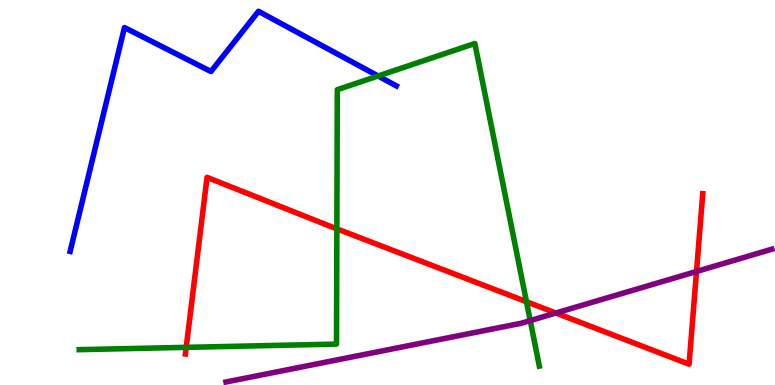[{'lines': ['blue', 'red'], 'intersections': []}, {'lines': ['green', 'red'], 'intersections': [{'x': 2.4, 'y': 0.978}, {'x': 4.35, 'y': 4.06}, {'x': 6.79, 'y': 2.16}]}, {'lines': ['purple', 'red'], 'intersections': [{'x': 7.17, 'y': 1.87}, {'x': 8.99, 'y': 2.95}]}, {'lines': ['blue', 'green'], 'intersections': [{'x': 4.88, 'y': 8.03}]}, {'lines': ['blue', 'purple'], 'intersections': []}, {'lines': ['green', 'purple'], 'intersections': [{'x': 6.84, 'y': 1.67}]}]